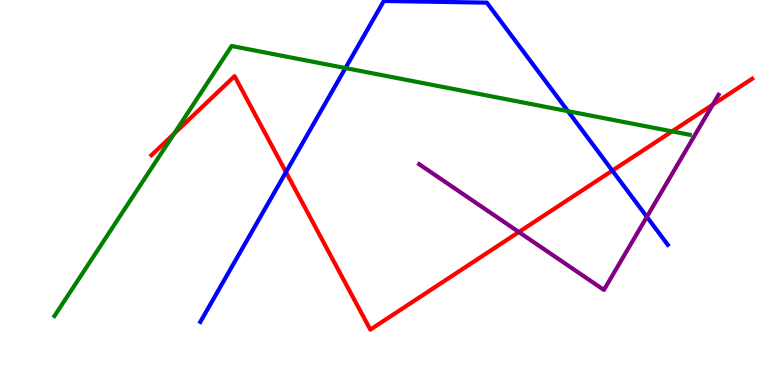[{'lines': ['blue', 'red'], 'intersections': [{'x': 3.69, 'y': 5.53}, {'x': 7.9, 'y': 5.57}]}, {'lines': ['green', 'red'], 'intersections': [{'x': 2.25, 'y': 6.53}, {'x': 8.67, 'y': 6.59}]}, {'lines': ['purple', 'red'], 'intersections': [{'x': 6.69, 'y': 3.97}, {'x': 9.2, 'y': 7.28}]}, {'lines': ['blue', 'green'], 'intersections': [{'x': 4.46, 'y': 8.23}, {'x': 7.33, 'y': 7.11}]}, {'lines': ['blue', 'purple'], 'intersections': [{'x': 8.35, 'y': 4.37}]}, {'lines': ['green', 'purple'], 'intersections': []}]